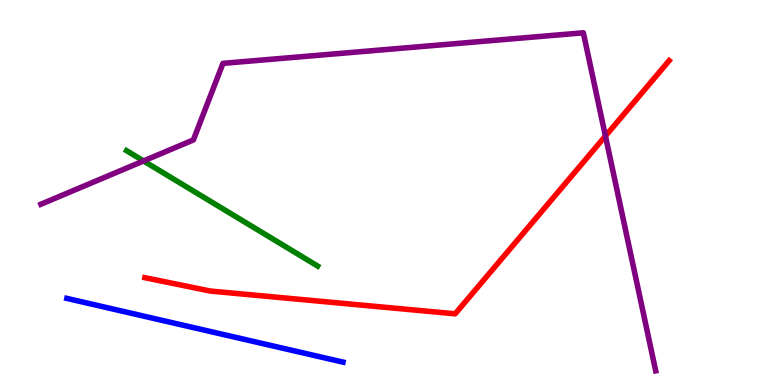[{'lines': ['blue', 'red'], 'intersections': []}, {'lines': ['green', 'red'], 'intersections': []}, {'lines': ['purple', 'red'], 'intersections': [{'x': 7.81, 'y': 6.47}]}, {'lines': ['blue', 'green'], 'intersections': []}, {'lines': ['blue', 'purple'], 'intersections': []}, {'lines': ['green', 'purple'], 'intersections': [{'x': 1.85, 'y': 5.82}]}]